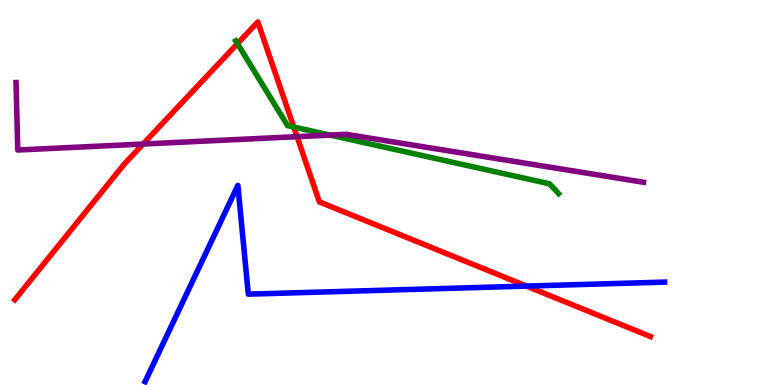[{'lines': ['blue', 'red'], 'intersections': [{'x': 6.79, 'y': 2.57}]}, {'lines': ['green', 'red'], 'intersections': [{'x': 3.06, 'y': 8.87}, {'x': 3.79, 'y': 6.7}]}, {'lines': ['purple', 'red'], 'intersections': [{'x': 1.85, 'y': 6.26}, {'x': 3.83, 'y': 6.45}]}, {'lines': ['blue', 'green'], 'intersections': []}, {'lines': ['blue', 'purple'], 'intersections': []}, {'lines': ['green', 'purple'], 'intersections': [{'x': 4.26, 'y': 6.49}]}]